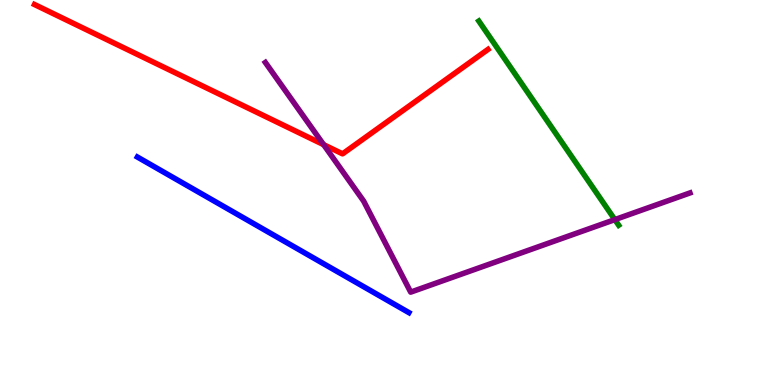[{'lines': ['blue', 'red'], 'intersections': []}, {'lines': ['green', 'red'], 'intersections': []}, {'lines': ['purple', 'red'], 'intersections': [{'x': 4.18, 'y': 6.24}]}, {'lines': ['blue', 'green'], 'intersections': []}, {'lines': ['blue', 'purple'], 'intersections': []}, {'lines': ['green', 'purple'], 'intersections': [{'x': 7.93, 'y': 4.3}]}]